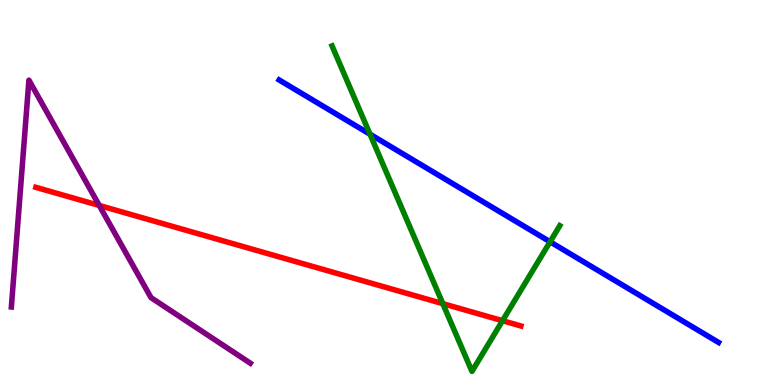[{'lines': ['blue', 'red'], 'intersections': []}, {'lines': ['green', 'red'], 'intersections': [{'x': 5.71, 'y': 2.11}, {'x': 6.48, 'y': 1.67}]}, {'lines': ['purple', 'red'], 'intersections': [{'x': 1.28, 'y': 4.66}]}, {'lines': ['blue', 'green'], 'intersections': [{'x': 4.77, 'y': 6.51}, {'x': 7.1, 'y': 3.72}]}, {'lines': ['blue', 'purple'], 'intersections': []}, {'lines': ['green', 'purple'], 'intersections': []}]